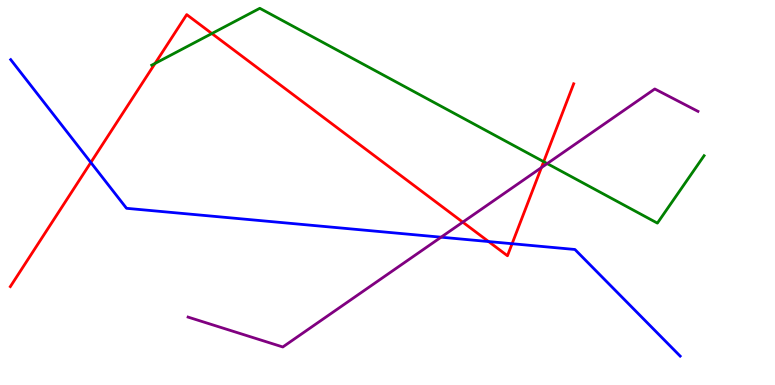[{'lines': ['blue', 'red'], 'intersections': [{'x': 1.17, 'y': 5.78}, {'x': 6.3, 'y': 3.73}, {'x': 6.61, 'y': 3.67}]}, {'lines': ['green', 'red'], 'intersections': [{'x': 2.0, 'y': 8.35}, {'x': 2.73, 'y': 9.13}, {'x': 7.02, 'y': 5.8}]}, {'lines': ['purple', 'red'], 'intersections': [{'x': 5.97, 'y': 4.23}, {'x': 6.99, 'y': 5.65}]}, {'lines': ['blue', 'green'], 'intersections': []}, {'lines': ['blue', 'purple'], 'intersections': [{'x': 5.69, 'y': 3.84}]}, {'lines': ['green', 'purple'], 'intersections': [{'x': 7.06, 'y': 5.75}]}]